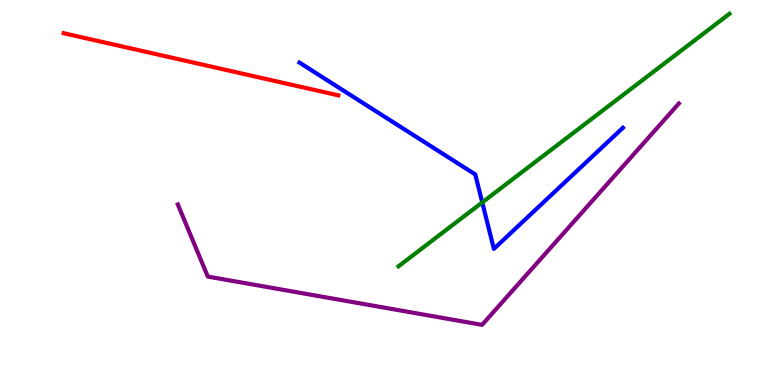[{'lines': ['blue', 'red'], 'intersections': []}, {'lines': ['green', 'red'], 'intersections': []}, {'lines': ['purple', 'red'], 'intersections': []}, {'lines': ['blue', 'green'], 'intersections': [{'x': 6.22, 'y': 4.74}]}, {'lines': ['blue', 'purple'], 'intersections': []}, {'lines': ['green', 'purple'], 'intersections': []}]